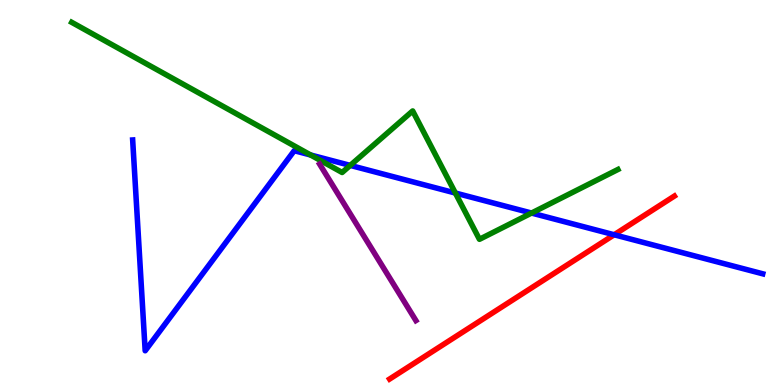[{'lines': ['blue', 'red'], 'intersections': [{'x': 7.92, 'y': 3.9}]}, {'lines': ['green', 'red'], 'intersections': []}, {'lines': ['purple', 'red'], 'intersections': []}, {'lines': ['blue', 'green'], 'intersections': [{'x': 4.01, 'y': 5.97}, {'x': 4.52, 'y': 5.7}, {'x': 5.88, 'y': 4.99}, {'x': 6.86, 'y': 4.47}]}, {'lines': ['blue', 'purple'], 'intersections': []}, {'lines': ['green', 'purple'], 'intersections': []}]